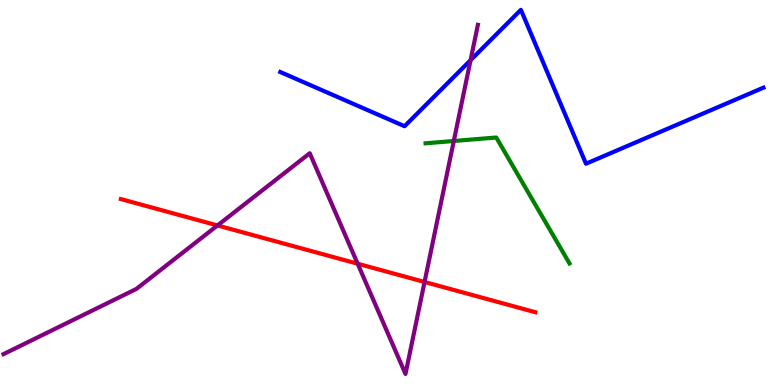[{'lines': ['blue', 'red'], 'intersections': []}, {'lines': ['green', 'red'], 'intersections': []}, {'lines': ['purple', 'red'], 'intersections': [{'x': 2.81, 'y': 4.14}, {'x': 4.61, 'y': 3.15}, {'x': 5.48, 'y': 2.68}]}, {'lines': ['blue', 'green'], 'intersections': []}, {'lines': ['blue', 'purple'], 'intersections': [{'x': 6.07, 'y': 8.44}]}, {'lines': ['green', 'purple'], 'intersections': [{'x': 5.86, 'y': 6.34}]}]